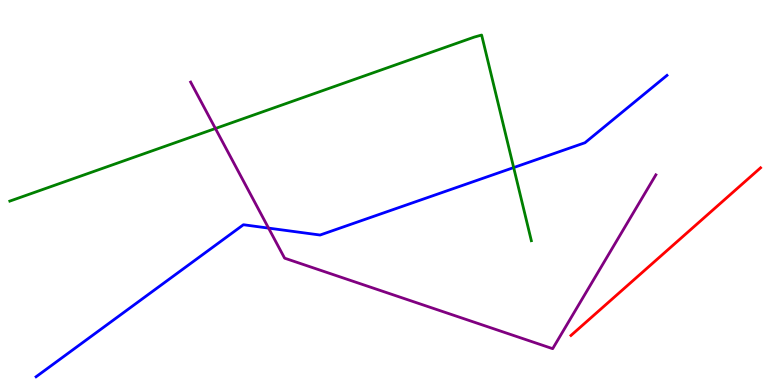[{'lines': ['blue', 'red'], 'intersections': []}, {'lines': ['green', 'red'], 'intersections': []}, {'lines': ['purple', 'red'], 'intersections': []}, {'lines': ['blue', 'green'], 'intersections': [{'x': 6.63, 'y': 5.65}]}, {'lines': ['blue', 'purple'], 'intersections': [{'x': 3.47, 'y': 4.07}]}, {'lines': ['green', 'purple'], 'intersections': [{'x': 2.78, 'y': 6.66}]}]